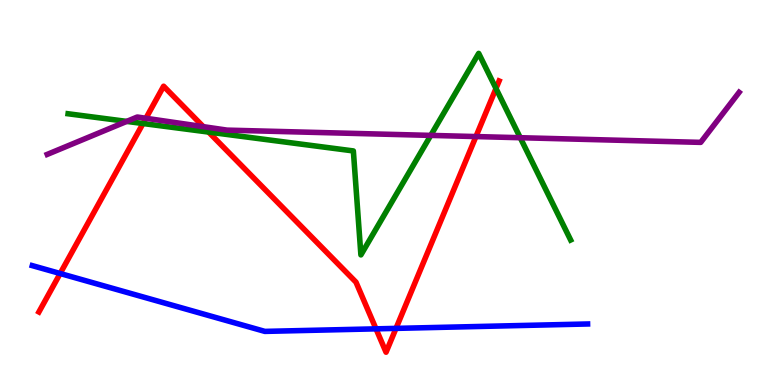[{'lines': ['blue', 'red'], 'intersections': [{'x': 0.776, 'y': 2.9}, {'x': 4.85, 'y': 1.46}, {'x': 5.11, 'y': 1.47}]}, {'lines': ['green', 'red'], 'intersections': [{'x': 1.85, 'y': 6.79}, {'x': 2.69, 'y': 6.57}, {'x': 6.4, 'y': 7.7}]}, {'lines': ['purple', 'red'], 'intersections': [{'x': 1.88, 'y': 6.93}, {'x': 2.62, 'y': 6.71}, {'x': 6.14, 'y': 6.45}]}, {'lines': ['blue', 'green'], 'intersections': []}, {'lines': ['blue', 'purple'], 'intersections': []}, {'lines': ['green', 'purple'], 'intersections': [{'x': 1.63, 'y': 6.85}, {'x': 5.56, 'y': 6.48}, {'x': 6.71, 'y': 6.42}]}]